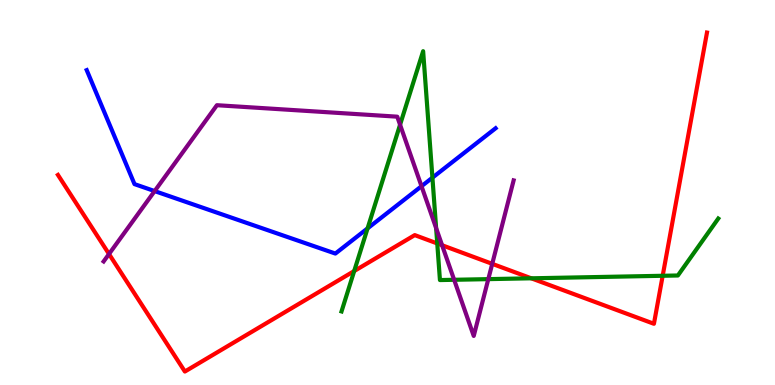[{'lines': ['blue', 'red'], 'intersections': []}, {'lines': ['green', 'red'], 'intersections': [{'x': 4.57, 'y': 2.96}, {'x': 5.64, 'y': 3.68}, {'x': 6.86, 'y': 2.77}, {'x': 8.55, 'y': 2.84}]}, {'lines': ['purple', 'red'], 'intersections': [{'x': 1.41, 'y': 3.4}, {'x': 5.7, 'y': 3.63}, {'x': 6.35, 'y': 3.15}]}, {'lines': ['blue', 'green'], 'intersections': [{'x': 4.74, 'y': 4.07}, {'x': 5.58, 'y': 5.39}]}, {'lines': ['blue', 'purple'], 'intersections': [{'x': 2.0, 'y': 5.04}, {'x': 5.44, 'y': 5.16}]}, {'lines': ['green', 'purple'], 'intersections': [{'x': 5.16, 'y': 6.76}, {'x': 5.63, 'y': 4.07}, {'x': 5.86, 'y': 2.73}, {'x': 6.3, 'y': 2.75}]}]